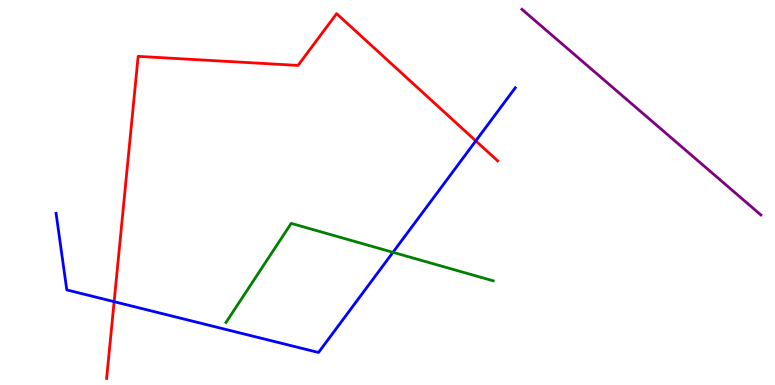[{'lines': ['blue', 'red'], 'intersections': [{'x': 1.47, 'y': 2.16}, {'x': 6.14, 'y': 6.34}]}, {'lines': ['green', 'red'], 'intersections': []}, {'lines': ['purple', 'red'], 'intersections': []}, {'lines': ['blue', 'green'], 'intersections': [{'x': 5.07, 'y': 3.45}]}, {'lines': ['blue', 'purple'], 'intersections': []}, {'lines': ['green', 'purple'], 'intersections': []}]